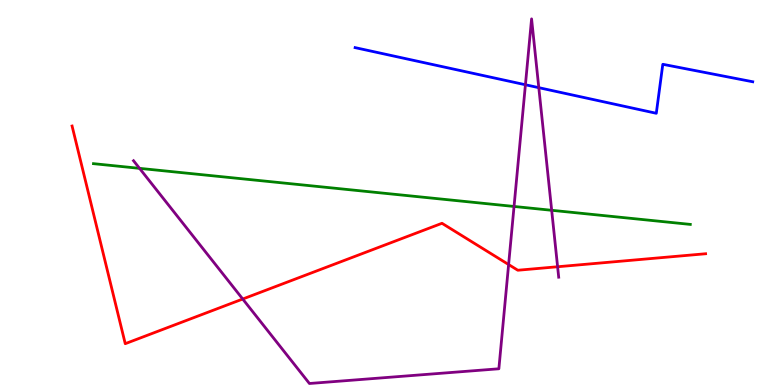[{'lines': ['blue', 'red'], 'intersections': []}, {'lines': ['green', 'red'], 'intersections': []}, {'lines': ['purple', 'red'], 'intersections': [{'x': 3.13, 'y': 2.23}, {'x': 6.56, 'y': 3.13}, {'x': 7.19, 'y': 3.07}]}, {'lines': ['blue', 'green'], 'intersections': []}, {'lines': ['blue', 'purple'], 'intersections': [{'x': 6.78, 'y': 7.8}, {'x': 6.95, 'y': 7.72}]}, {'lines': ['green', 'purple'], 'intersections': [{'x': 1.8, 'y': 5.63}, {'x': 6.63, 'y': 4.64}, {'x': 7.12, 'y': 4.54}]}]